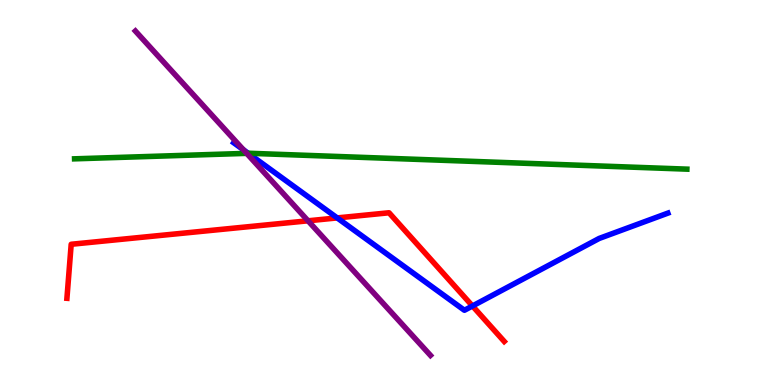[{'lines': ['blue', 'red'], 'intersections': [{'x': 4.35, 'y': 4.34}, {'x': 6.1, 'y': 2.05}]}, {'lines': ['green', 'red'], 'intersections': []}, {'lines': ['purple', 'red'], 'intersections': [{'x': 3.97, 'y': 4.26}]}, {'lines': ['blue', 'green'], 'intersections': [{'x': 3.2, 'y': 6.02}]}, {'lines': ['blue', 'purple'], 'intersections': [{'x': 3.14, 'y': 6.11}]}, {'lines': ['green', 'purple'], 'intersections': [{'x': 3.18, 'y': 6.02}]}]